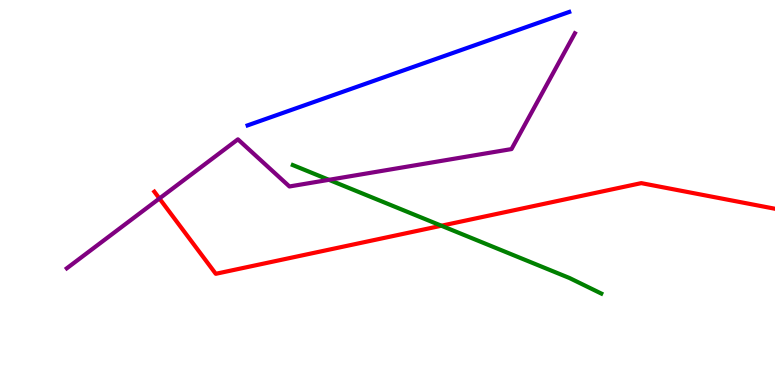[{'lines': ['blue', 'red'], 'intersections': []}, {'lines': ['green', 'red'], 'intersections': [{'x': 5.7, 'y': 4.14}]}, {'lines': ['purple', 'red'], 'intersections': [{'x': 2.06, 'y': 4.84}]}, {'lines': ['blue', 'green'], 'intersections': []}, {'lines': ['blue', 'purple'], 'intersections': []}, {'lines': ['green', 'purple'], 'intersections': [{'x': 4.24, 'y': 5.33}]}]